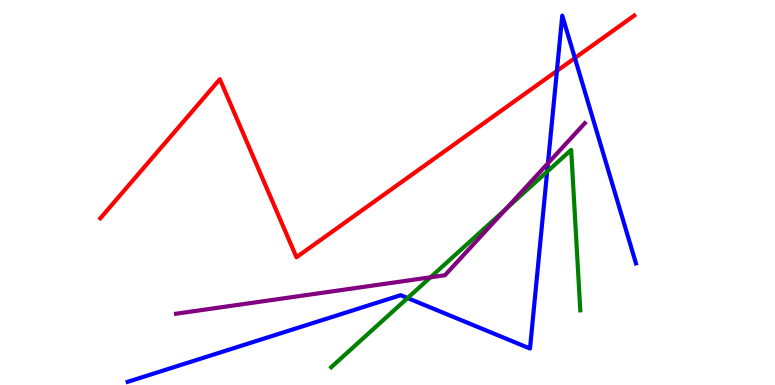[{'lines': ['blue', 'red'], 'intersections': [{'x': 7.19, 'y': 8.16}, {'x': 7.42, 'y': 8.49}]}, {'lines': ['green', 'red'], 'intersections': []}, {'lines': ['purple', 'red'], 'intersections': []}, {'lines': ['blue', 'green'], 'intersections': [{'x': 5.26, 'y': 2.26}, {'x': 7.06, 'y': 5.54}]}, {'lines': ['blue', 'purple'], 'intersections': [{'x': 7.07, 'y': 5.76}]}, {'lines': ['green', 'purple'], 'intersections': [{'x': 5.55, 'y': 2.8}, {'x': 6.53, 'y': 4.57}]}]